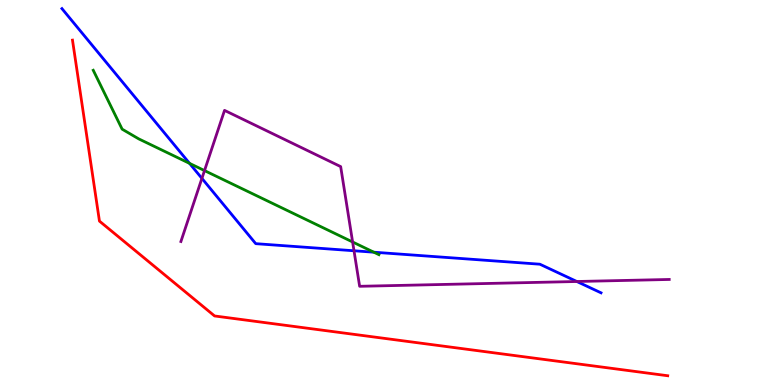[{'lines': ['blue', 'red'], 'intersections': []}, {'lines': ['green', 'red'], 'intersections': []}, {'lines': ['purple', 'red'], 'intersections': []}, {'lines': ['blue', 'green'], 'intersections': [{'x': 2.45, 'y': 5.76}, {'x': 4.82, 'y': 3.45}]}, {'lines': ['blue', 'purple'], 'intersections': [{'x': 2.61, 'y': 5.37}, {'x': 4.57, 'y': 3.49}, {'x': 7.44, 'y': 2.69}]}, {'lines': ['green', 'purple'], 'intersections': [{'x': 2.64, 'y': 5.57}, {'x': 4.55, 'y': 3.71}]}]